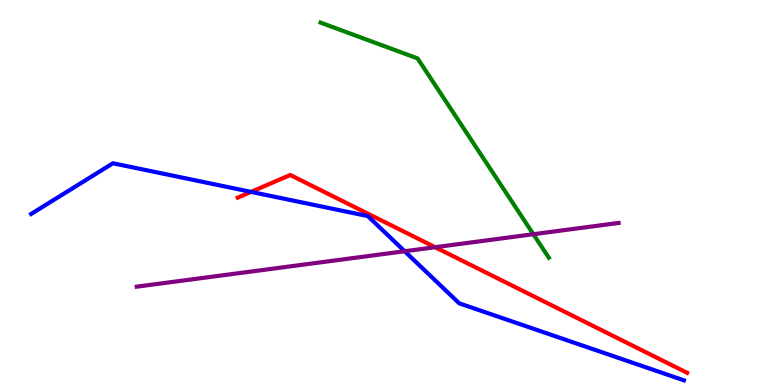[{'lines': ['blue', 'red'], 'intersections': [{'x': 3.24, 'y': 5.02}]}, {'lines': ['green', 'red'], 'intersections': []}, {'lines': ['purple', 'red'], 'intersections': [{'x': 5.61, 'y': 3.58}]}, {'lines': ['blue', 'green'], 'intersections': []}, {'lines': ['blue', 'purple'], 'intersections': [{'x': 5.22, 'y': 3.47}]}, {'lines': ['green', 'purple'], 'intersections': [{'x': 6.88, 'y': 3.92}]}]